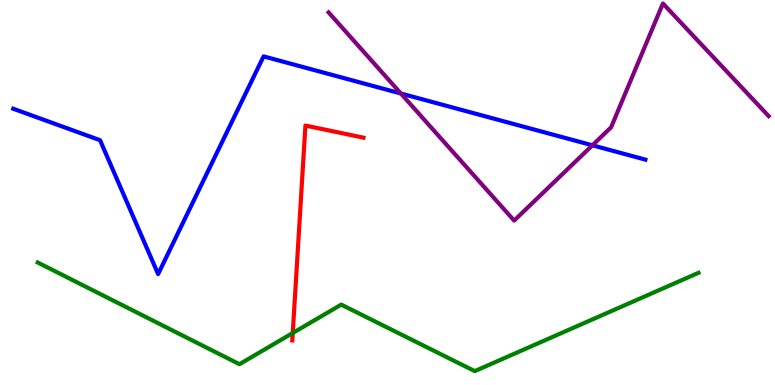[{'lines': ['blue', 'red'], 'intersections': []}, {'lines': ['green', 'red'], 'intersections': [{'x': 3.78, 'y': 1.35}]}, {'lines': ['purple', 'red'], 'intersections': []}, {'lines': ['blue', 'green'], 'intersections': []}, {'lines': ['blue', 'purple'], 'intersections': [{'x': 5.17, 'y': 7.57}, {'x': 7.64, 'y': 6.23}]}, {'lines': ['green', 'purple'], 'intersections': []}]